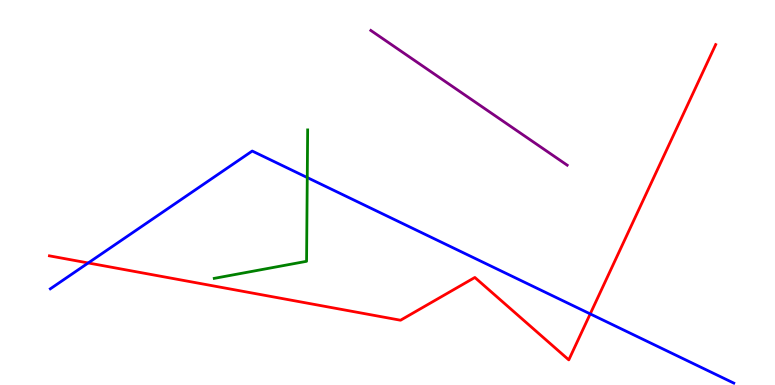[{'lines': ['blue', 'red'], 'intersections': [{'x': 1.14, 'y': 3.17}, {'x': 7.62, 'y': 1.85}]}, {'lines': ['green', 'red'], 'intersections': []}, {'lines': ['purple', 'red'], 'intersections': []}, {'lines': ['blue', 'green'], 'intersections': [{'x': 3.96, 'y': 5.39}]}, {'lines': ['blue', 'purple'], 'intersections': []}, {'lines': ['green', 'purple'], 'intersections': []}]